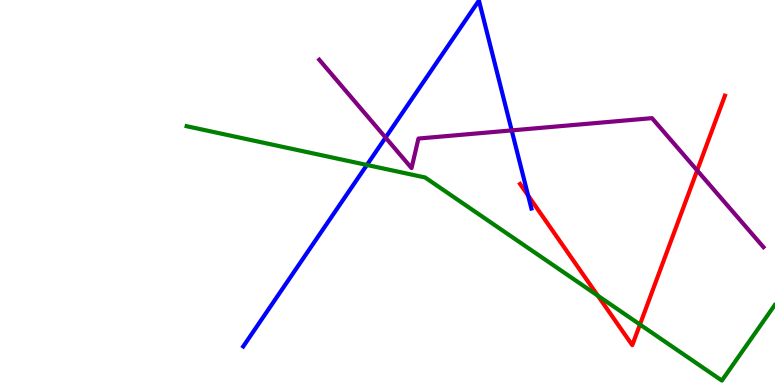[{'lines': ['blue', 'red'], 'intersections': [{'x': 6.81, 'y': 4.92}]}, {'lines': ['green', 'red'], 'intersections': [{'x': 7.71, 'y': 2.32}, {'x': 8.26, 'y': 1.57}]}, {'lines': ['purple', 'red'], 'intersections': [{'x': 9.0, 'y': 5.57}]}, {'lines': ['blue', 'green'], 'intersections': [{'x': 4.73, 'y': 5.72}]}, {'lines': ['blue', 'purple'], 'intersections': [{'x': 4.98, 'y': 6.43}, {'x': 6.6, 'y': 6.61}]}, {'lines': ['green', 'purple'], 'intersections': []}]